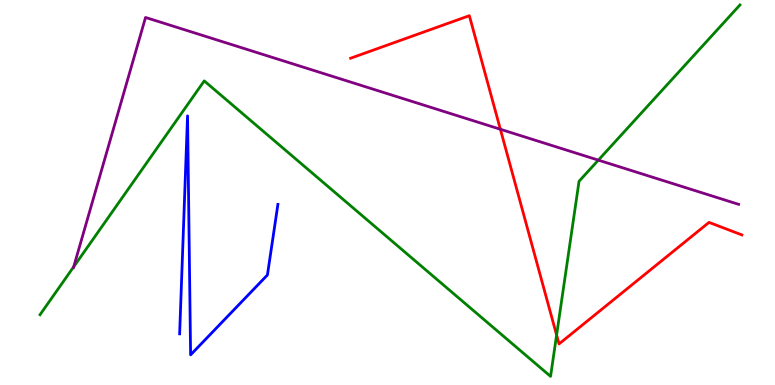[{'lines': ['blue', 'red'], 'intersections': []}, {'lines': ['green', 'red'], 'intersections': [{'x': 7.18, 'y': 1.3}]}, {'lines': ['purple', 'red'], 'intersections': [{'x': 6.46, 'y': 6.64}]}, {'lines': ['blue', 'green'], 'intersections': []}, {'lines': ['blue', 'purple'], 'intersections': []}, {'lines': ['green', 'purple'], 'intersections': [{'x': 0.951, 'y': 3.07}, {'x': 7.72, 'y': 5.84}]}]